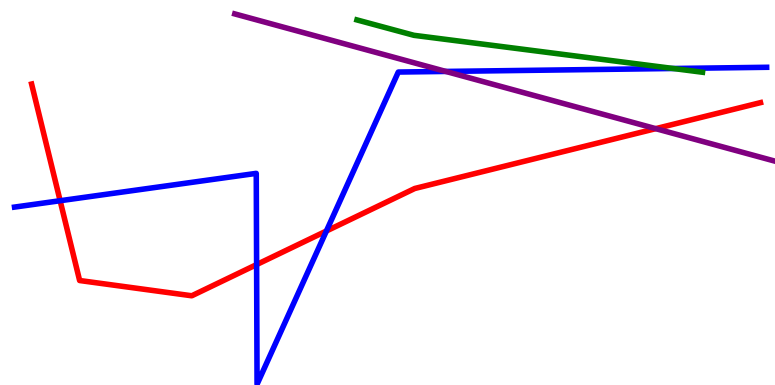[{'lines': ['blue', 'red'], 'intersections': [{'x': 0.776, 'y': 4.79}, {'x': 3.31, 'y': 3.13}, {'x': 4.21, 'y': 4.0}]}, {'lines': ['green', 'red'], 'intersections': []}, {'lines': ['purple', 'red'], 'intersections': [{'x': 8.46, 'y': 6.66}]}, {'lines': ['blue', 'green'], 'intersections': [{'x': 8.69, 'y': 8.22}]}, {'lines': ['blue', 'purple'], 'intersections': [{'x': 5.75, 'y': 8.14}]}, {'lines': ['green', 'purple'], 'intersections': []}]